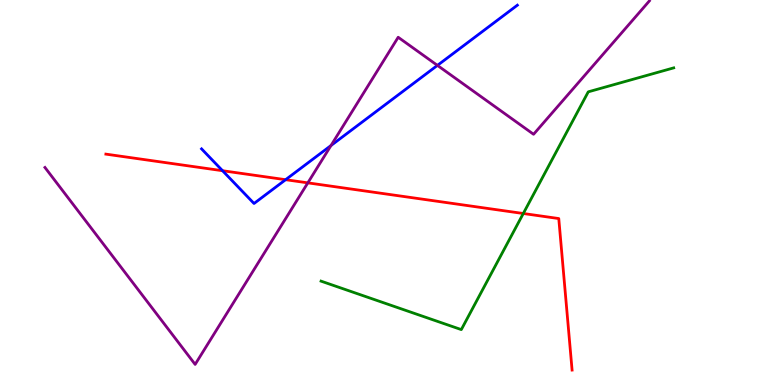[{'lines': ['blue', 'red'], 'intersections': [{'x': 2.87, 'y': 5.57}, {'x': 3.69, 'y': 5.33}]}, {'lines': ['green', 'red'], 'intersections': [{'x': 6.75, 'y': 4.45}]}, {'lines': ['purple', 'red'], 'intersections': [{'x': 3.97, 'y': 5.25}]}, {'lines': ['blue', 'green'], 'intersections': []}, {'lines': ['blue', 'purple'], 'intersections': [{'x': 4.27, 'y': 6.22}, {'x': 5.64, 'y': 8.3}]}, {'lines': ['green', 'purple'], 'intersections': []}]